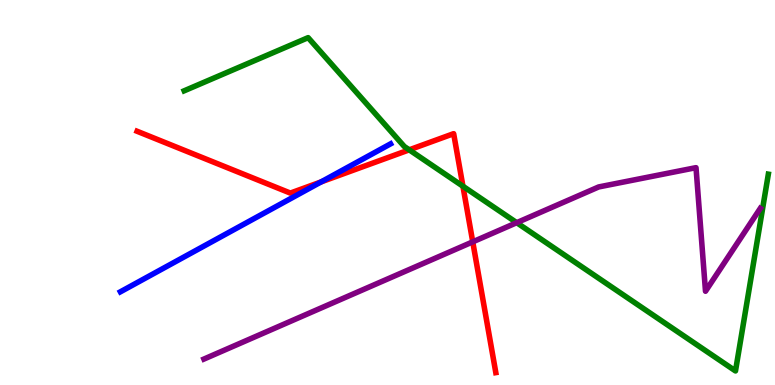[{'lines': ['blue', 'red'], 'intersections': [{'x': 4.14, 'y': 5.28}]}, {'lines': ['green', 'red'], 'intersections': [{'x': 5.28, 'y': 6.11}, {'x': 5.97, 'y': 5.16}]}, {'lines': ['purple', 'red'], 'intersections': [{'x': 6.1, 'y': 3.72}]}, {'lines': ['blue', 'green'], 'intersections': []}, {'lines': ['blue', 'purple'], 'intersections': []}, {'lines': ['green', 'purple'], 'intersections': [{'x': 6.67, 'y': 4.22}]}]